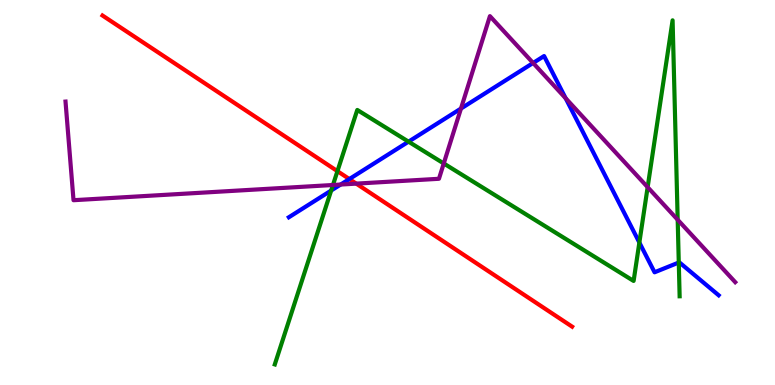[{'lines': ['blue', 'red'], 'intersections': [{'x': 4.51, 'y': 5.35}]}, {'lines': ['green', 'red'], 'intersections': [{'x': 4.35, 'y': 5.55}]}, {'lines': ['purple', 'red'], 'intersections': [{'x': 4.6, 'y': 5.23}]}, {'lines': ['blue', 'green'], 'intersections': [{'x': 4.27, 'y': 5.05}, {'x': 5.27, 'y': 6.32}, {'x': 8.25, 'y': 3.7}, {'x': 8.76, 'y': 3.18}]}, {'lines': ['blue', 'purple'], 'intersections': [{'x': 4.4, 'y': 5.21}, {'x': 5.95, 'y': 7.18}, {'x': 6.88, 'y': 8.36}, {'x': 7.3, 'y': 7.45}]}, {'lines': ['green', 'purple'], 'intersections': [{'x': 4.3, 'y': 5.19}, {'x': 5.73, 'y': 5.75}, {'x': 8.36, 'y': 5.14}, {'x': 8.74, 'y': 4.29}]}]